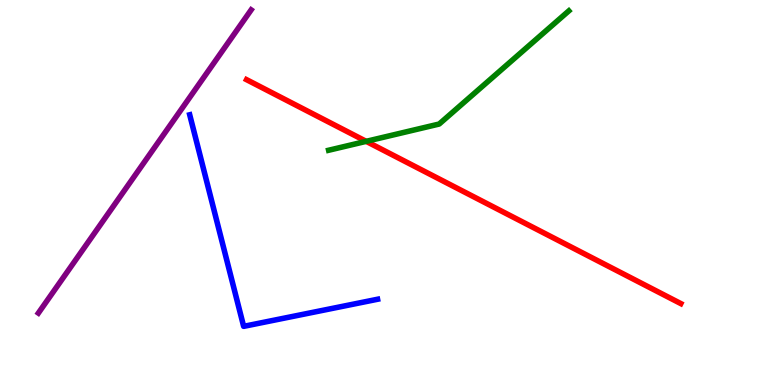[{'lines': ['blue', 'red'], 'intersections': []}, {'lines': ['green', 'red'], 'intersections': [{'x': 4.72, 'y': 6.33}]}, {'lines': ['purple', 'red'], 'intersections': []}, {'lines': ['blue', 'green'], 'intersections': []}, {'lines': ['blue', 'purple'], 'intersections': []}, {'lines': ['green', 'purple'], 'intersections': []}]